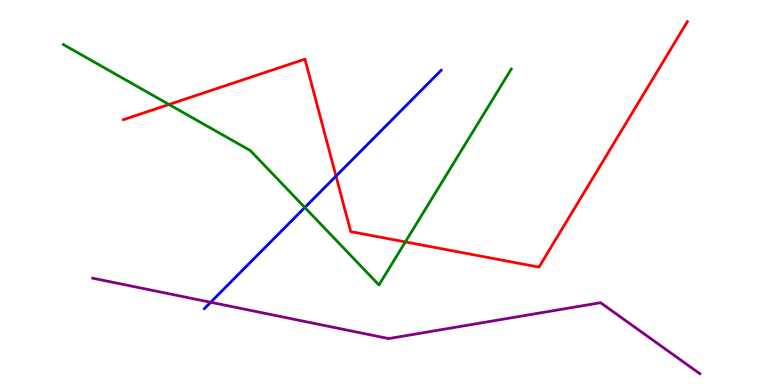[{'lines': ['blue', 'red'], 'intersections': [{'x': 4.34, 'y': 5.43}]}, {'lines': ['green', 'red'], 'intersections': [{'x': 2.18, 'y': 7.29}, {'x': 5.23, 'y': 3.72}]}, {'lines': ['purple', 'red'], 'intersections': []}, {'lines': ['blue', 'green'], 'intersections': [{'x': 3.93, 'y': 4.61}]}, {'lines': ['blue', 'purple'], 'intersections': [{'x': 2.72, 'y': 2.15}]}, {'lines': ['green', 'purple'], 'intersections': []}]